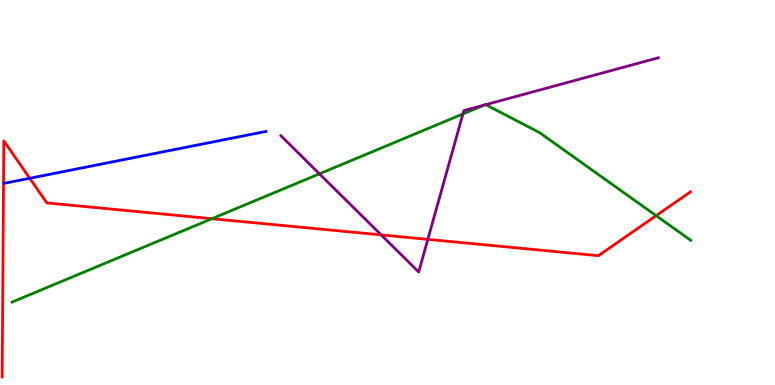[{'lines': ['blue', 'red'], 'intersections': [{'x': 0.384, 'y': 5.37}]}, {'lines': ['green', 'red'], 'intersections': [{'x': 2.73, 'y': 4.32}, {'x': 8.47, 'y': 4.4}]}, {'lines': ['purple', 'red'], 'intersections': [{'x': 4.92, 'y': 3.9}, {'x': 5.52, 'y': 3.78}]}, {'lines': ['blue', 'green'], 'intersections': []}, {'lines': ['blue', 'purple'], 'intersections': []}, {'lines': ['green', 'purple'], 'intersections': [{'x': 4.12, 'y': 5.48}, {'x': 5.97, 'y': 7.04}, {'x': 6.25, 'y': 7.27}, {'x': 6.27, 'y': 7.28}]}]